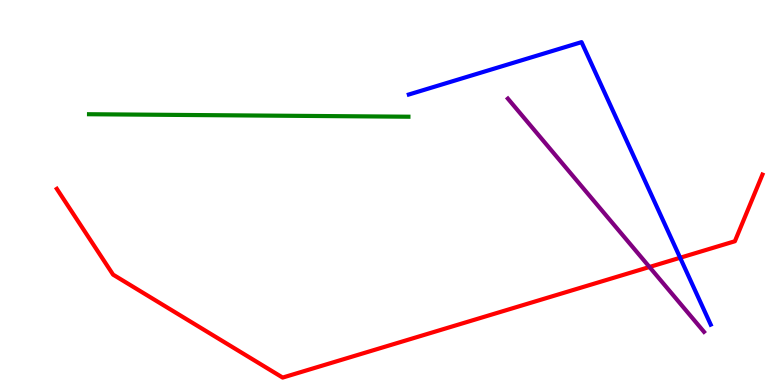[{'lines': ['blue', 'red'], 'intersections': [{'x': 8.78, 'y': 3.31}]}, {'lines': ['green', 'red'], 'intersections': []}, {'lines': ['purple', 'red'], 'intersections': [{'x': 8.38, 'y': 3.06}]}, {'lines': ['blue', 'green'], 'intersections': []}, {'lines': ['blue', 'purple'], 'intersections': []}, {'lines': ['green', 'purple'], 'intersections': []}]